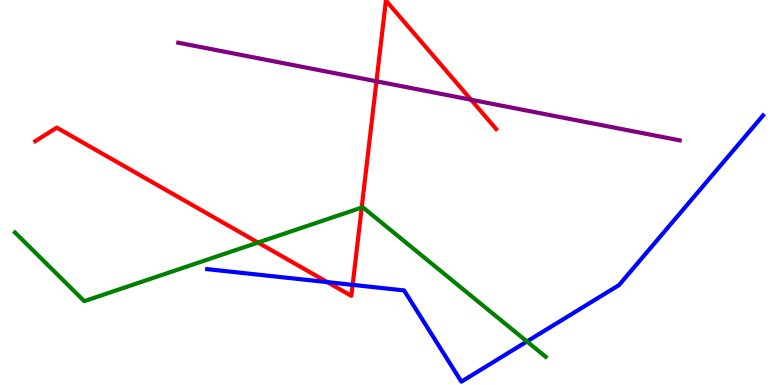[{'lines': ['blue', 'red'], 'intersections': [{'x': 4.22, 'y': 2.67}, {'x': 4.55, 'y': 2.6}]}, {'lines': ['green', 'red'], 'intersections': [{'x': 3.33, 'y': 3.7}, {'x': 4.67, 'y': 4.61}]}, {'lines': ['purple', 'red'], 'intersections': [{'x': 4.86, 'y': 7.89}, {'x': 6.08, 'y': 7.41}]}, {'lines': ['blue', 'green'], 'intersections': [{'x': 6.8, 'y': 1.13}]}, {'lines': ['blue', 'purple'], 'intersections': []}, {'lines': ['green', 'purple'], 'intersections': []}]